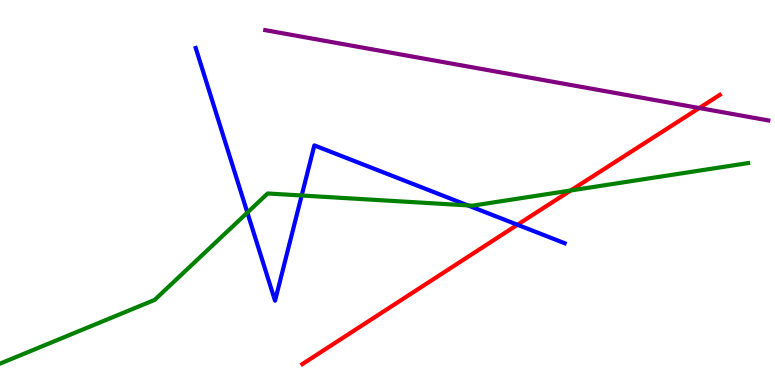[{'lines': ['blue', 'red'], 'intersections': [{'x': 6.68, 'y': 4.16}]}, {'lines': ['green', 'red'], 'intersections': [{'x': 7.36, 'y': 5.05}]}, {'lines': ['purple', 'red'], 'intersections': [{'x': 9.02, 'y': 7.19}]}, {'lines': ['blue', 'green'], 'intersections': [{'x': 3.19, 'y': 4.48}, {'x': 3.89, 'y': 4.92}, {'x': 6.04, 'y': 4.66}]}, {'lines': ['blue', 'purple'], 'intersections': []}, {'lines': ['green', 'purple'], 'intersections': []}]